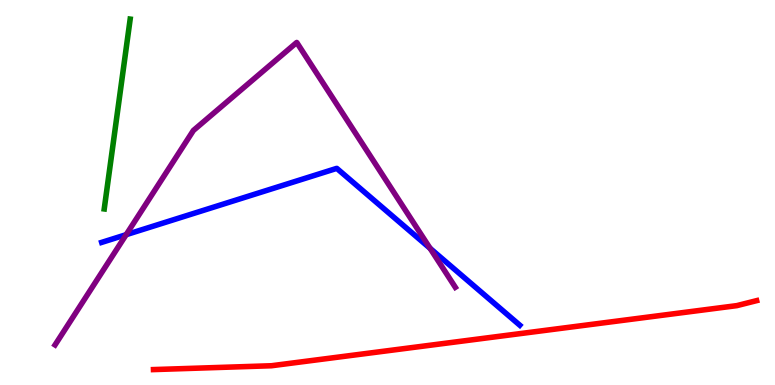[{'lines': ['blue', 'red'], 'intersections': []}, {'lines': ['green', 'red'], 'intersections': []}, {'lines': ['purple', 'red'], 'intersections': []}, {'lines': ['blue', 'green'], 'intersections': []}, {'lines': ['blue', 'purple'], 'intersections': [{'x': 1.63, 'y': 3.9}, {'x': 5.55, 'y': 3.55}]}, {'lines': ['green', 'purple'], 'intersections': []}]